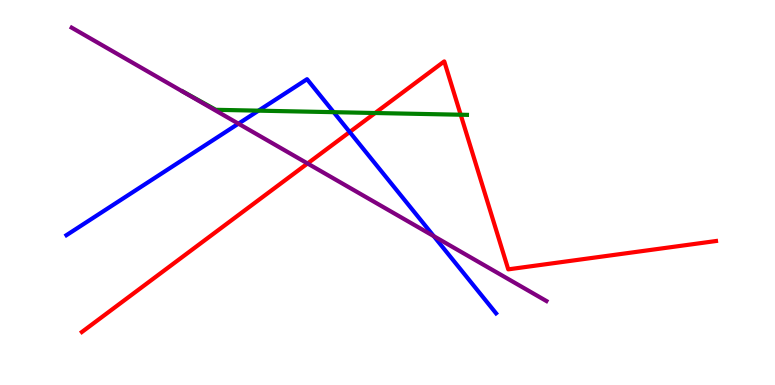[{'lines': ['blue', 'red'], 'intersections': [{'x': 4.51, 'y': 6.57}]}, {'lines': ['green', 'red'], 'intersections': [{'x': 4.84, 'y': 7.06}, {'x': 5.94, 'y': 7.02}]}, {'lines': ['purple', 'red'], 'intersections': [{'x': 3.97, 'y': 5.75}]}, {'lines': ['blue', 'green'], 'intersections': [{'x': 3.34, 'y': 7.13}, {'x': 4.31, 'y': 7.09}]}, {'lines': ['blue', 'purple'], 'intersections': [{'x': 3.08, 'y': 6.79}, {'x': 5.6, 'y': 3.87}]}, {'lines': ['green', 'purple'], 'intersections': []}]